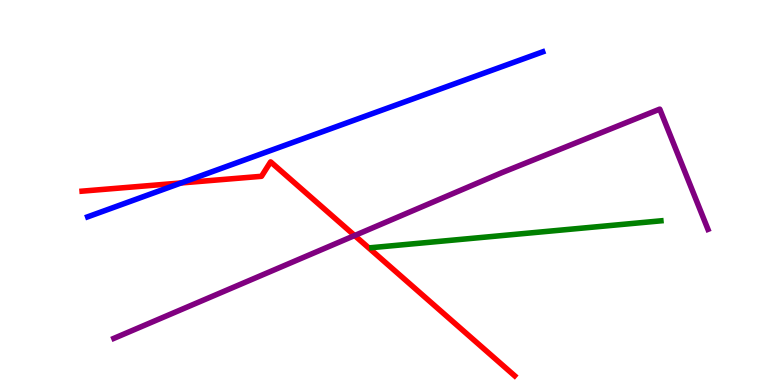[{'lines': ['blue', 'red'], 'intersections': [{'x': 2.34, 'y': 5.25}]}, {'lines': ['green', 'red'], 'intersections': []}, {'lines': ['purple', 'red'], 'intersections': [{'x': 4.58, 'y': 3.88}]}, {'lines': ['blue', 'green'], 'intersections': []}, {'lines': ['blue', 'purple'], 'intersections': []}, {'lines': ['green', 'purple'], 'intersections': []}]